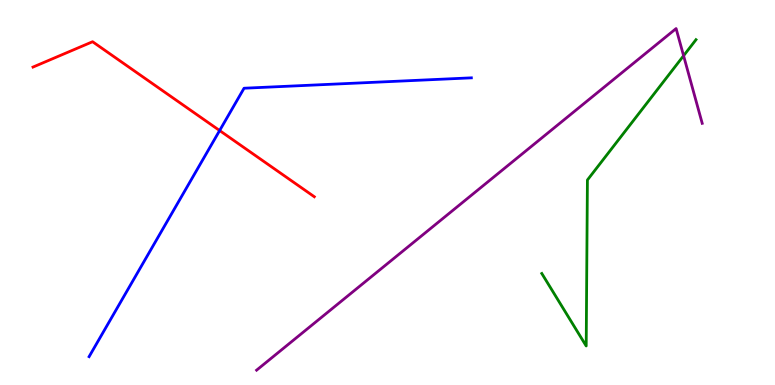[{'lines': ['blue', 'red'], 'intersections': [{'x': 2.83, 'y': 6.61}]}, {'lines': ['green', 'red'], 'intersections': []}, {'lines': ['purple', 'red'], 'intersections': []}, {'lines': ['blue', 'green'], 'intersections': []}, {'lines': ['blue', 'purple'], 'intersections': []}, {'lines': ['green', 'purple'], 'intersections': [{'x': 8.82, 'y': 8.55}]}]